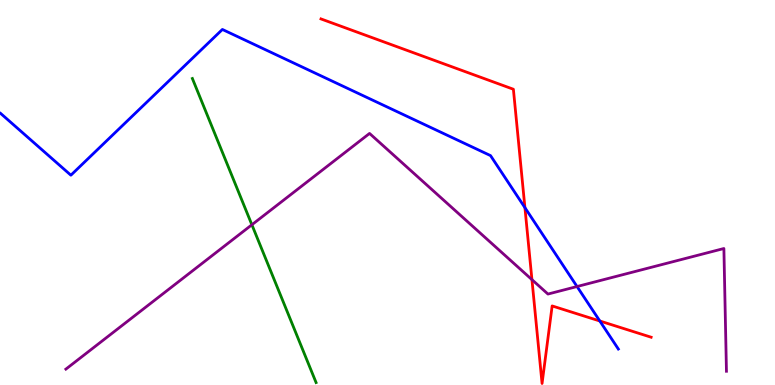[{'lines': ['blue', 'red'], 'intersections': [{'x': 6.77, 'y': 4.61}, {'x': 7.74, 'y': 1.66}]}, {'lines': ['green', 'red'], 'intersections': []}, {'lines': ['purple', 'red'], 'intersections': [{'x': 6.86, 'y': 2.74}]}, {'lines': ['blue', 'green'], 'intersections': []}, {'lines': ['blue', 'purple'], 'intersections': [{'x': 7.45, 'y': 2.56}]}, {'lines': ['green', 'purple'], 'intersections': [{'x': 3.25, 'y': 4.16}]}]